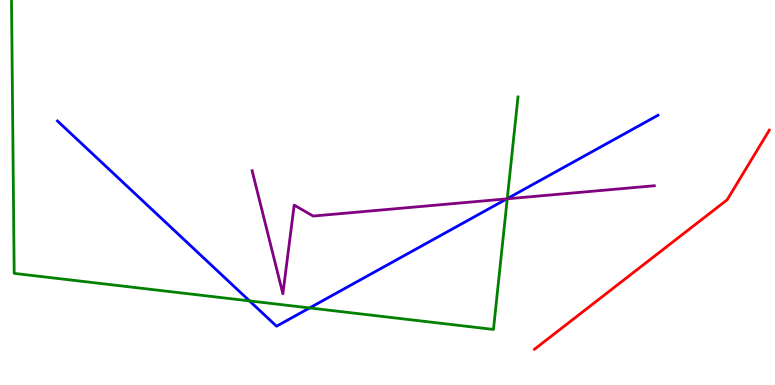[{'lines': ['blue', 'red'], 'intersections': []}, {'lines': ['green', 'red'], 'intersections': []}, {'lines': ['purple', 'red'], 'intersections': []}, {'lines': ['blue', 'green'], 'intersections': [{'x': 3.22, 'y': 2.18}, {'x': 3.99, 'y': 2.0}, {'x': 6.55, 'y': 4.84}]}, {'lines': ['blue', 'purple'], 'intersections': [{'x': 6.54, 'y': 4.84}]}, {'lines': ['green', 'purple'], 'intersections': [{'x': 6.55, 'y': 4.84}]}]